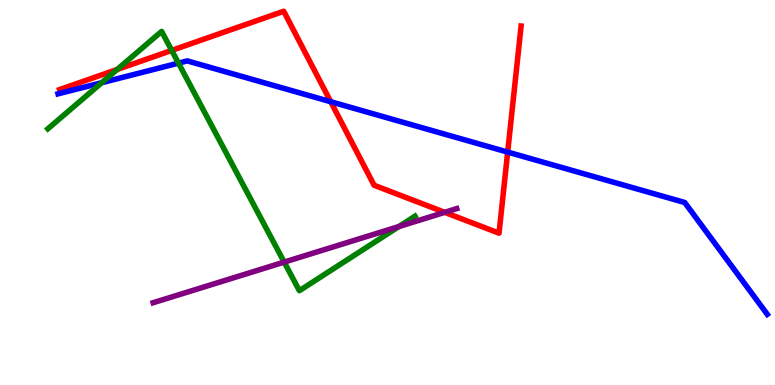[{'lines': ['blue', 'red'], 'intersections': [{'x': 4.27, 'y': 7.36}, {'x': 6.55, 'y': 6.05}]}, {'lines': ['green', 'red'], 'intersections': [{'x': 1.51, 'y': 8.2}, {'x': 2.22, 'y': 8.69}]}, {'lines': ['purple', 'red'], 'intersections': [{'x': 5.74, 'y': 4.48}]}, {'lines': ['blue', 'green'], 'intersections': [{'x': 1.31, 'y': 7.85}, {'x': 2.3, 'y': 8.36}]}, {'lines': ['blue', 'purple'], 'intersections': []}, {'lines': ['green', 'purple'], 'intersections': [{'x': 3.67, 'y': 3.19}, {'x': 5.15, 'y': 4.12}]}]